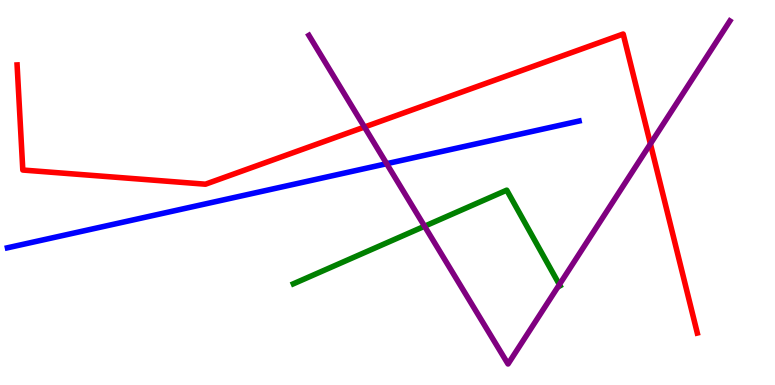[{'lines': ['blue', 'red'], 'intersections': []}, {'lines': ['green', 'red'], 'intersections': []}, {'lines': ['purple', 'red'], 'intersections': [{'x': 4.7, 'y': 6.7}, {'x': 8.39, 'y': 6.26}]}, {'lines': ['blue', 'green'], 'intersections': []}, {'lines': ['blue', 'purple'], 'intersections': [{'x': 4.99, 'y': 5.75}]}, {'lines': ['green', 'purple'], 'intersections': [{'x': 5.48, 'y': 4.12}, {'x': 7.22, 'y': 2.61}]}]